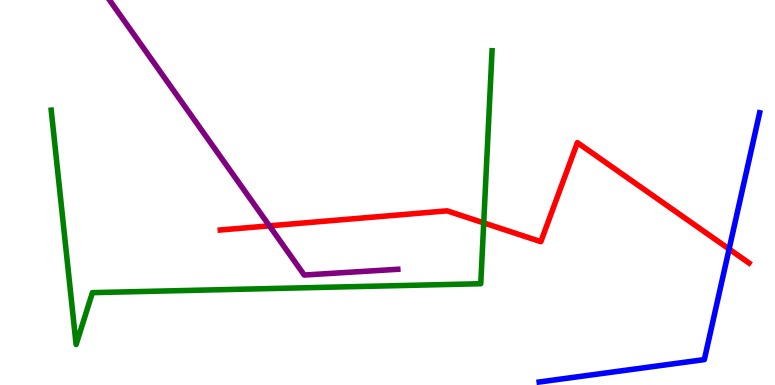[{'lines': ['blue', 'red'], 'intersections': [{'x': 9.41, 'y': 3.53}]}, {'lines': ['green', 'red'], 'intersections': [{'x': 6.24, 'y': 4.21}]}, {'lines': ['purple', 'red'], 'intersections': [{'x': 3.48, 'y': 4.13}]}, {'lines': ['blue', 'green'], 'intersections': []}, {'lines': ['blue', 'purple'], 'intersections': []}, {'lines': ['green', 'purple'], 'intersections': []}]